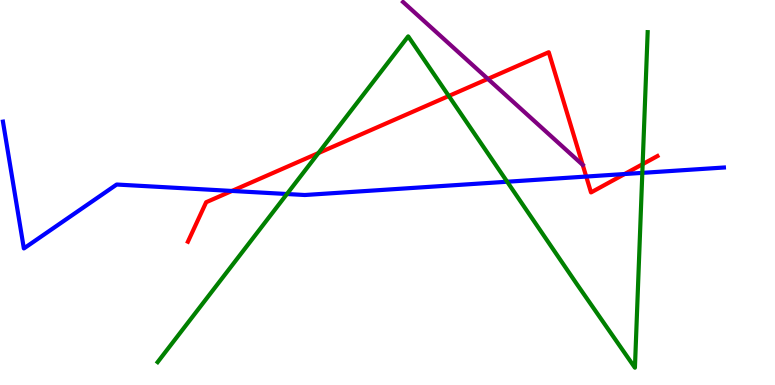[{'lines': ['blue', 'red'], 'intersections': [{'x': 2.99, 'y': 5.04}, {'x': 7.56, 'y': 5.41}, {'x': 8.06, 'y': 5.48}]}, {'lines': ['green', 'red'], 'intersections': [{'x': 4.11, 'y': 6.02}, {'x': 5.79, 'y': 7.51}, {'x': 8.29, 'y': 5.74}]}, {'lines': ['purple', 'red'], 'intersections': [{'x': 6.29, 'y': 7.95}, {'x': 7.52, 'y': 5.72}]}, {'lines': ['blue', 'green'], 'intersections': [{'x': 3.7, 'y': 4.96}, {'x': 6.54, 'y': 5.28}, {'x': 8.29, 'y': 5.51}]}, {'lines': ['blue', 'purple'], 'intersections': []}, {'lines': ['green', 'purple'], 'intersections': []}]